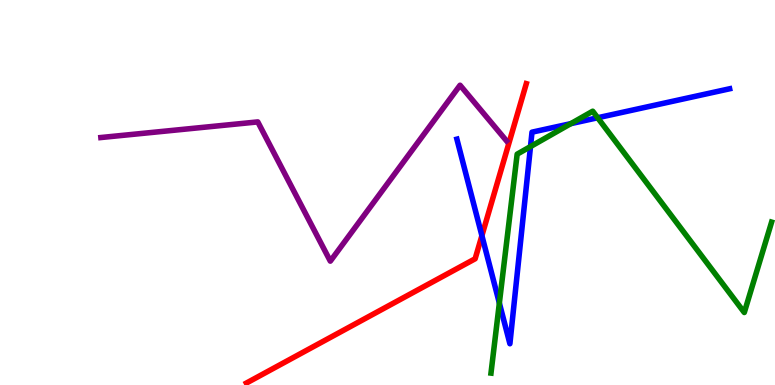[{'lines': ['blue', 'red'], 'intersections': [{'x': 6.22, 'y': 3.88}]}, {'lines': ['green', 'red'], 'intersections': []}, {'lines': ['purple', 'red'], 'intersections': []}, {'lines': ['blue', 'green'], 'intersections': [{'x': 6.44, 'y': 2.13}, {'x': 6.85, 'y': 6.19}, {'x': 7.37, 'y': 6.79}, {'x': 7.71, 'y': 6.94}]}, {'lines': ['blue', 'purple'], 'intersections': []}, {'lines': ['green', 'purple'], 'intersections': []}]